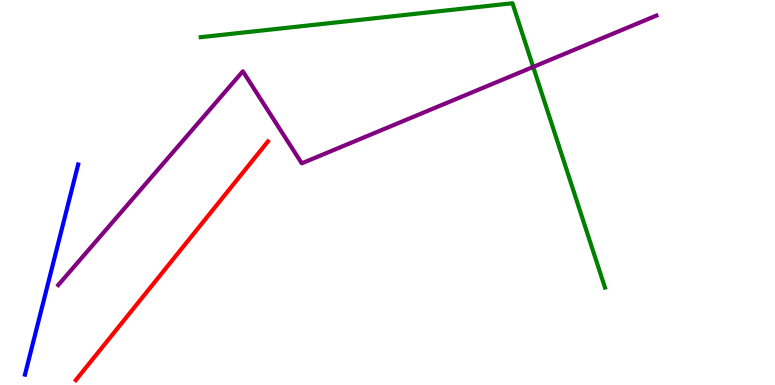[{'lines': ['blue', 'red'], 'intersections': []}, {'lines': ['green', 'red'], 'intersections': []}, {'lines': ['purple', 'red'], 'intersections': []}, {'lines': ['blue', 'green'], 'intersections': []}, {'lines': ['blue', 'purple'], 'intersections': []}, {'lines': ['green', 'purple'], 'intersections': [{'x': 6.88, 'y': 8.26}]}]